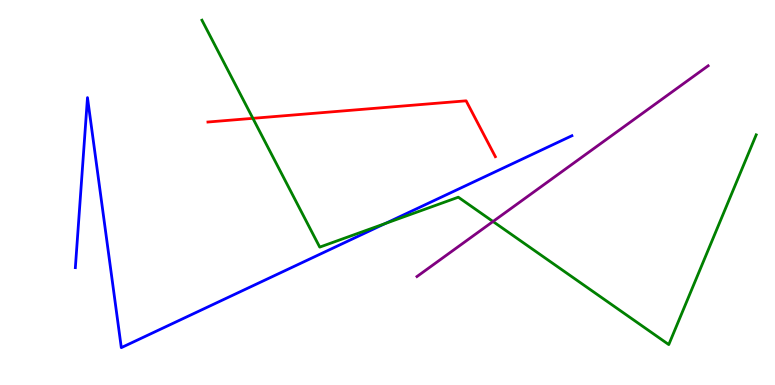[{'lines': ['blue', 'red'], 'intersections': []}, {'lines': ['green', 'red'], 'intersections': [{'x': 3.26, 'y': 6.93}]}, {'lines': ['purple', 'red'], 'intersections': []}, {'lines': ['blue', 'green'], 'intersections': [{'x': 4.97, 'y': 4.19}]}, {'lines': ['blue', 'purple'], 'intersections': []}, {'lines': ['green', 'purple'], 'intersections': [{'x': 6.36, 'y': 4.25}]}]